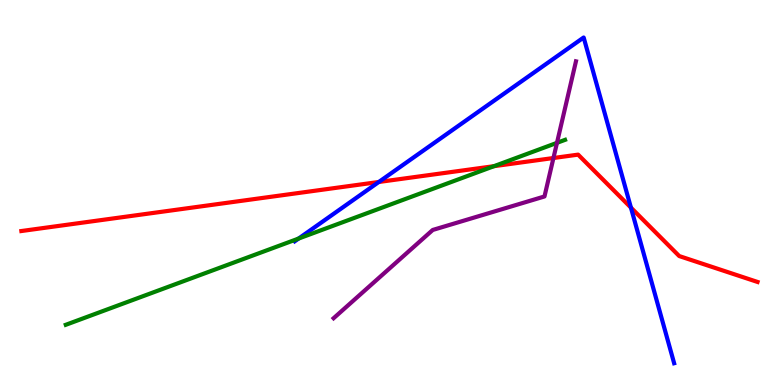[{'lines': ['blue', 'red'], 'intersections': [{'x': 4.89, 'y': 5.27}, {'x': 8.14, 'y': 4.61}]}, {'lines': ['green', 'red'], 'intersections': [{'x': 6.37, 'y': 5.68}]}, {'lines': ['purple', 'red'], 'intersections': [{'x': 7.14, 'y': 5.9}]}, {'lines': ['blue', 'green'], 'intersections': [{'x': 3.85, 'y': 3.8}]}, {'lines': ['blue', 'purple'], 'intersections': []}, {'lines': ['green', 'purple'], 'intersections': [{'x': 7.19, 'y': 6.29}]}]